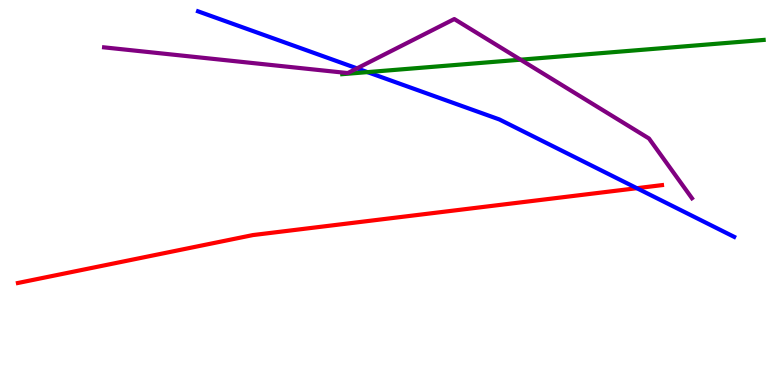[{'lines': ['blue', 'red'], 'intersections': [{'x': 8.22, 'y': 5.11}]}, {'lines': ['green', 'red'], 'intersections': []}, {'lines': ['purple', 'red'], 'intersections': []}, {'lines': ['blue', 'green'], 'intersections': [{'x': 4.74, 'y': 8.13}]}, {'lines': ['blue', 'purple'], 'intersections': [{'x': 4.61, 'y': 8.22}]}, {'lines': ['green', 'purple'], 'intersections': [{'x': 6.72, 'y': 8.45}]}]